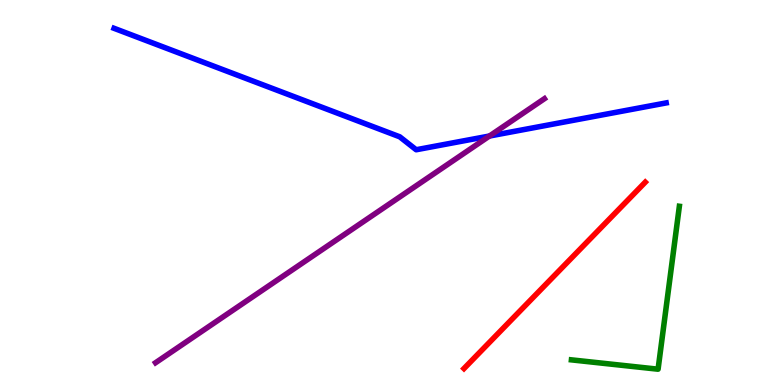[{'lines': ['blue', 'red'], 'intersections': []}, {'lines': ['green', 'red'], 'intersections': []}, {'lines': ['purple', 'red'], 'intersections': []}, {'lines': ['blue', 'green'], 'intersections': []}, {'lines': ['blue', 'purple'], 'intersections': [{'x': 6.32, 'y': 6.47}]}, {'lines': ['green', 'purple'], 'intersections': []}]